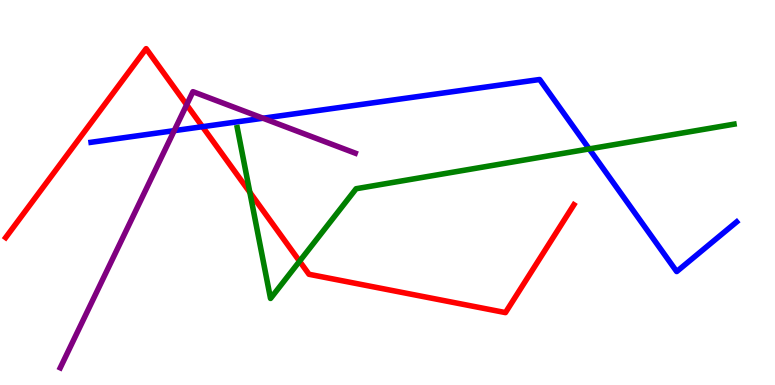[{'lines': ['blue', 'red'], 'intersections': [{'x': 2.61, 'y': 6.71}]}, {'lines': ['green', 'red'], 'intersections': [{'x': 3.22, 'y': 5.0}, {'x': 3.87, 'y': 3.21}]}, {'lines': ['purple', 'red'], 'intersections': [{'x': 2.41, 'y': 7.28}]}, {'lines': ['blue', 'green'], 'intersections': [{'x': 7.6, 'y': 6.13}]}, {'lines': ['blue', 'purple'], 'intersections': [{'x': 2.25, 'y': 6.61}, {'x': 3.39, 'y': 6.93}]}, {'lines': ['green', 'purple'], 'intersections': []}]